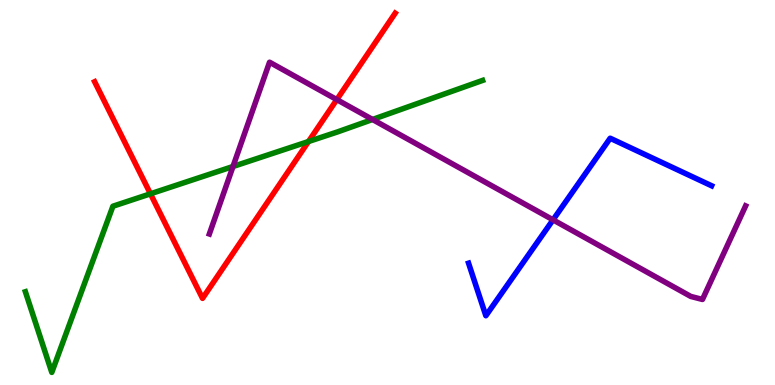[{'lines': ['blue', 'red'], 'intersections': []}, {'lines': ['green', 'red'], 'intersections': [{'x': 1.94, 'y': 4.97}, {'x': 3.98, 'y': 6.32}]}, {'lines': ['purple', 'red'], 'intersections': [{'x': 4.35, 'y': 7.41}]}, {'lines': ['blue', 'green'], 'intersections': []}, {'lines': ['blue', 'purple'], 'intersections': [{'x': 7.14, 'y': 4.29}]}, {'lines': ['green', 'purple'], 'intersections': [{'x': 3.01, 'y': 5.68}, {'x': 4.81, 'y': 6.9}]}]